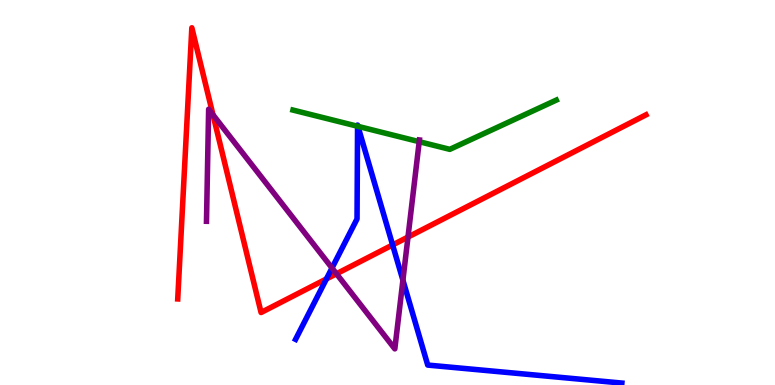[{'lines': ['blue', 'red'], 'intersections': [{'x': 4.21, 'y': 2.75}, {'x': 5.07, 'y': 3.64}]}, {'lines': ['green', 'red'], 'intersections': []}, {'lines': ['purple', 'red'], 'intersections': [{'x': 2.75, 'y': 7.02}, {'x': 4.34, 'y': 2.89}, {'x': 5.26, 'y': 3.84}]}, {'lines': ['blue', 'green'], 'intersections': [{'x': 4.61, 'y': 6.72}, {'x': 4.62, 'y': 6.72}]}, {'lines': ['blue', 'purple'], 'intersections': [{'x': 4.28, 'y': 3.04}, {'x': 5.2, 'y': 2.72}]}, {'lines': ['green', 'purple'], 'intersections': [{'x': 5.41, 'y': 6.32}]}]